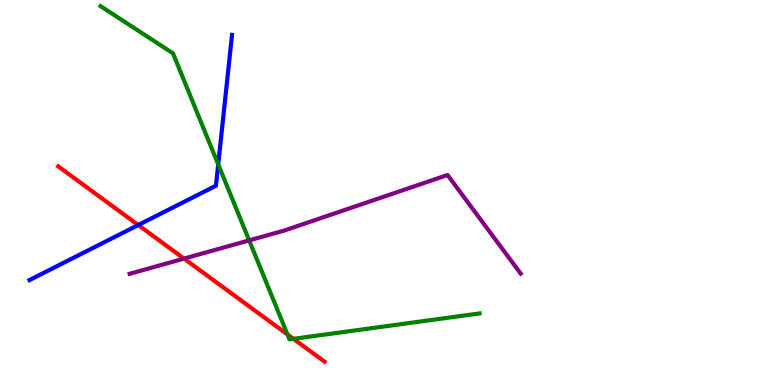[{'lines': ['blue', 'red'], 'intersections': [{'x': 1.78, 'y': 4.15}]}, {'lines': ['green', 'red'], 'intersections': [{'x': 3.71, 'y': 1.31}, {'x': 3.79, 'y': 1.2}]}, {'lines': ['purple', 'red'], 'intersections': [{'x': 2.37, 'y': 3.28}]}, {'lines': ['blue', 'green'], 'intersections': [{'x': 2.82, 'y': 5.73}]}, {'lines': ['blue', 'purple'], 'intersections': []}, {'lines': ['green', 'purple'], 'intersections': [{'x': 3.21, 'y': 3.76}]}]